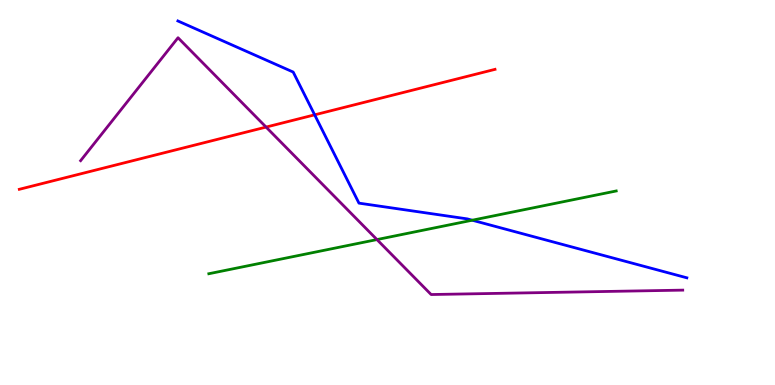[{'lines': ['blue', 'red'], 'intersections': [{'x': 4.06, 'y': 7.02}]}, {'lines': ['green', 'red'], 'intersections': []}, {'lines': ['purple', 'red'], 'intersections': [{'x': 3.43, 'y': 6.7}]}, {'lines': ['blue', 'green'], 'intersections': [{'x': 6.09, 'y': 4.28}]}, {'lines': ['blue', 'purple'], 'intersections': []}, {'lines': ['green', 'purple'], 'intersections': [{'x': 4.86, 'y': 3.78}]}]